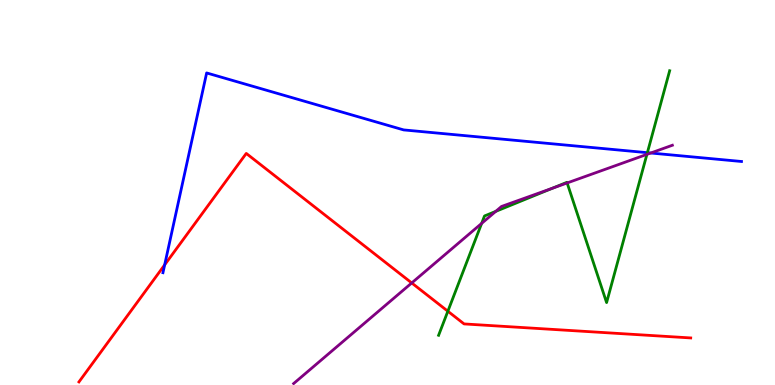[{'lines': ['blue', 'red'], 'intersections': [{'x': 2.12, 'y': 3.12}]}, {'lines': ['green', 'red'], 'intersections': [{'x': 5.78, 'y': 1.92}]}, {'lines': ['purple', 'red'], 'intersections': [{'x': 5.31, 'y': 2.65}]}, {'lines': ['blue', 'green'], 'intersections': [{'x': 8.35, 'y': 6.03}]}, {'lines': ['blue', 'purple'], 'intersections': [{'x': 8.4, 'y': 6.03}]}, {'lines': ['green', 'purple'], 'intersections': [{'x': 6.21, 'y': 4.2}, {'x': 6.4, 'y': 4.51}, {'x': 7.13, 'y': 5.11}, {'x': 7.32, 'y': 5.25}, {'x': 8.35, 'y': 5.99}]}]